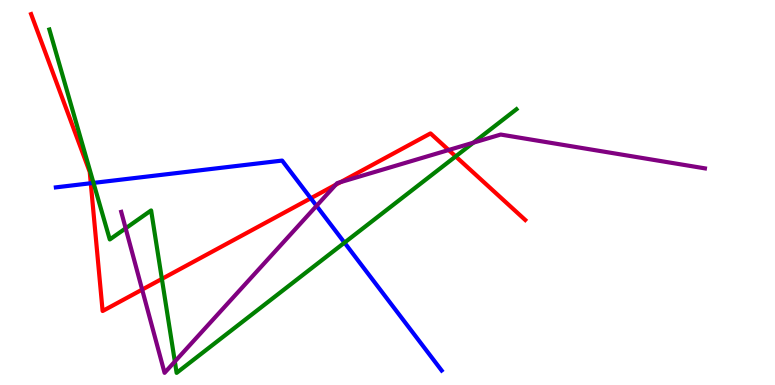[{'lines': ['blue', 'red'], 'intersections': [{'x': 1.17, 'y': 5.24}, {'x': 4.01, 'y': 4.85}]}, {'lines': ['green', 'red'], 'intersections': [{'x': 2.09, 'y': 2.76}, {'x': 5.88, 'y': 5.94}]}, {'lines': ['purple', 'red'], 'intersections': [{'x': 1.83, 'y': 2.48}, {'x': 4.33, 'y': 5.2}, {'x': 4.39, 'y': 5.27}, {'x': 5.79, 'y': 6.1}]}, {'lines': ['blue', 'green'], 'intersections': [{'x': 1.21, 'y': 5.25}, {'x': 4.45, 'y': 3.7}]}, {'lines': ['blue', 'purple'], 'intersections': [{'x': 4.08, 'y': 4.65}]}, {'lines': ['green', 'purple'], 'intersections': [{'x': 1.62, 'y': 4.07}, {'x': 2.26, 'y': 0.609}, {'x': 6.11, 'y': 6.29}]}]